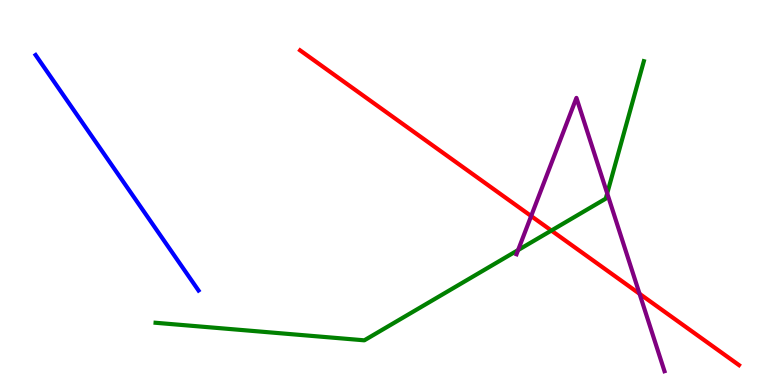[{'lines': ['blue', 'red'], 'intersections': []}, {'lines': ['green', 'red'], 'intersections': [{'x': 7.11, 'y': 4.01}]}, {'lines': ['purple', 'red'], 'intersections': [{'x': 6.85, 'y': 4.39}, {'x': 8.25, 'y': 2.37}]}, {'lines': ['blue', 'green'], 'intersections': []}, {'lines': ['blue', 'purple'], 'intersections': []}, {'lines': ['green', 'purple'], 'intersections': [{'x': 6.69, 'y': 3.5}, {'x': 7.83, 'y': 4.98}]}]